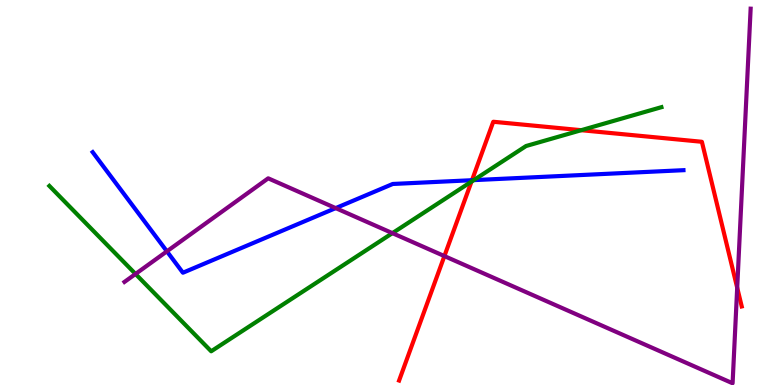[{'lines': ['blue', 'red'], 'intersections': [{'x': 6.09, 'y': 5.32}]}, {'lines': ['green', 'red'], 'intersections': [{'x': 6.08, 'y': 5.28}, {'x': 7.5, 'y': 6.62}]}, {'lines': ['purple', 'red'], 'intersections': [{'x': 5.73, 'y': 3.35}, {'x': 9.51, 'y': 2.53}]}, {'lines': ['blue', 'green'], 'intersections': [{'x': 6.11, 'y': 5.32}]}, {'lines': ['blue', 'purple'], 'intersections': [{'x': 2.15, 'y': 3.47}, {'x': 4.33, 'y': 4.59}]}, {'lines': ['green', 'purple'], 'intersections': [{'x': 1.75, 'y': 2.88}, {'x': 5.06, 'y': 3.94}]}]